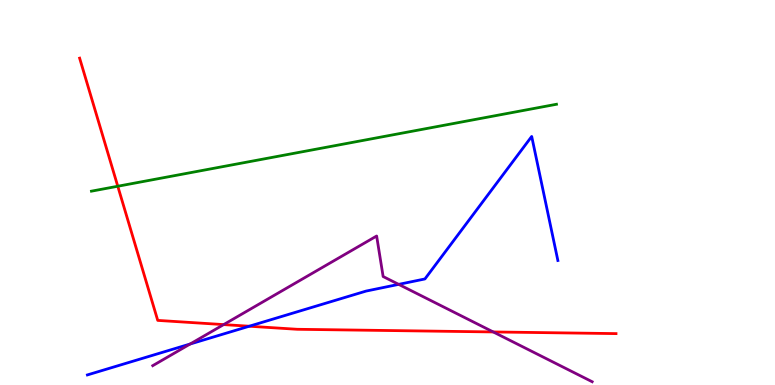[{'lines': ['blue', 'red'], 'intersections': [{'x': 3.22, 'y': 1.53}]}, {'lines': ['green', 'red'], 'intersections': [{'x': 1.52, 'y': 5.16}]}, {'lines': ['purple', 'red'], 'intersections': [{'x': 2.89, 'y': 1.57}, {'x': 6.36, 'y': 1.38}]}, {'lines': ['blue', 'green'], 'intersections': []}, {'lines': ['blue', 'purple'], 'intersections': [{'x': 2.45, 'y': 1.06}, {'x': 5.14, 'y': 2.61}]}, {'lines': ['green', 'purple'], 'intersections': []}]